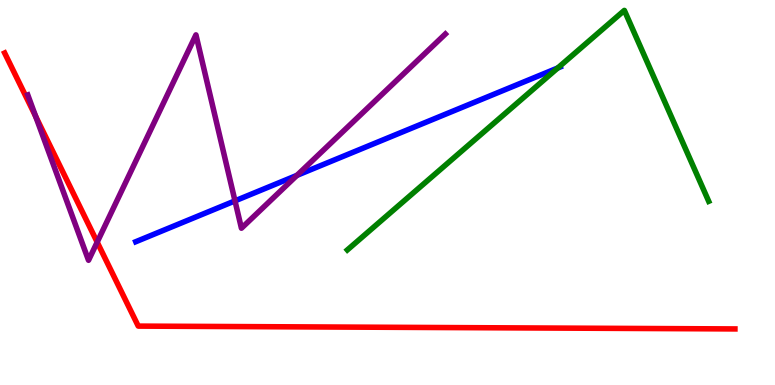[{'lines': ['blue', 'red'], 'intersections': []}, {'lines': ['green', 'red'], 'intersections': []}, {'lines': ['purple', 'red'], 'intersections': [{'x': 0.461, 'y': 6.98}, {'x': 1.25, 'y': 3.71}]}, {'lines': ['blue', 'green'], 'intersections': [{'x': 7.2, 'y': 8.23}]}, {'lines': ['blue', 'purple'], 'intersections': [{'x': 3.03, 'y': 4.78}, {'x': 3.83, 'y': 5.45}]}, {'lines': ['green', 'purple'], 'intersections': []}]